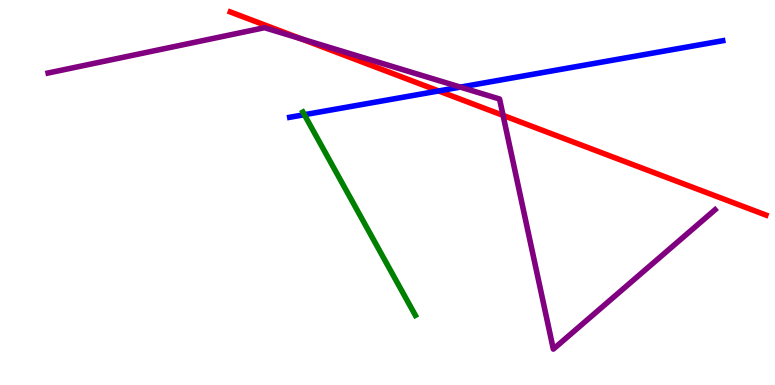[{'lines': ['blue', 'red'], 'intersections': [{'x': 5.66, 'y': 7.64}]}, {'lines': ['green', 'red'], 'intersections': []}, {'lines': ['purple', 'red'], 'intersections': [{'x': 3.89, 'y': 8.99}, {'x': 6.49, 'y': 7.0}]}, {'lines': ['blue', 'green'], 'intersections': [{'x': 3.93, 'y': 7.02}]}, {'lines': ['blue', 'purple'], 'intersections': [{'x': 5.94, 'y': 7.74}]}, {'lines': ['green', 'purple'], 'intersections': []}]